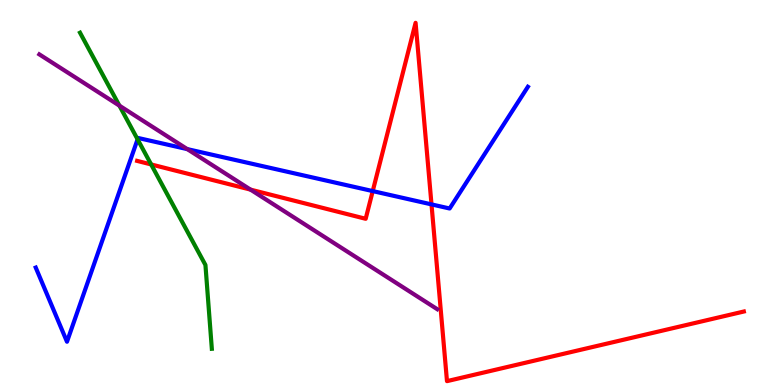[{'lines': ['blue', 'red'], 'intersections': [{'x': 4.81, 'y': 5.04}, {'x': 5.57, 'y': 4.69}]}, {'lines': ['green', 'red'], 'intersections': [{'x': 1.95, 'y': 5.73}]}, {'lines': ['purple', 'red'], 'intersections': [{'x': 3.23, 'y': 5.07}]}, {'lines': ['blue', 'green'], 'intersections': [{'x': 1.78, 'y': 6.38}]}, {'lines': ['blue', 'purple'], 'intersections': [{'x': 2.42, 'y': 6.13}]}, {'lines': ['green', 'purple'], 'intersections': [{'x': 1.54, 'y': 7.26}]}]